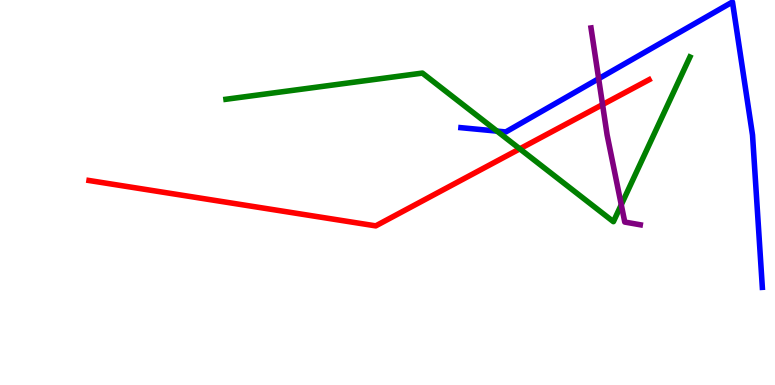[{'lines': ['blue', 'red'], 'intersections': []}, {'lines': ['green', 'red'], 'intersections': [{'x': 6.71, 'y': 6.13}]}, {'lines': ['purple', 'red'], 'intersections': [{'x': 7.77, 'y': 7.28}]}, {'lines': ['blue', 'green'], 'intersections': [{'x': 6.41, 'y': 6.59}]}, {'lines': ['blue', 'purple'], 'intersections': [{'x': 7.72, 'y': 7.96}]}, {'lines': ['green', 'purple'], 'intersections': [{'x': 8.02, 'y': 4.68}]}]